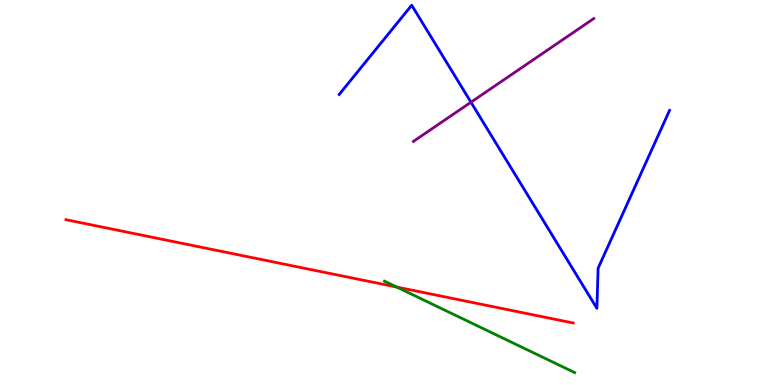[{'lines': ['blue', 'red'], 'intersections': []}, {'lines': ['green', 'red'], 'intersections': [{'x': 5.12, 'y': 2.54}]}, {'lines': ['purple', 'red'], 'intersections': []}, {'lines': ['blue', 'green'], 'intersections': []}, {'lines': ['blue', 'purple'], 'intersections': [{'x': 6.08, 'y': 7.35}]}, {'lines': ['green', 'purple'], 'intersections': []}]